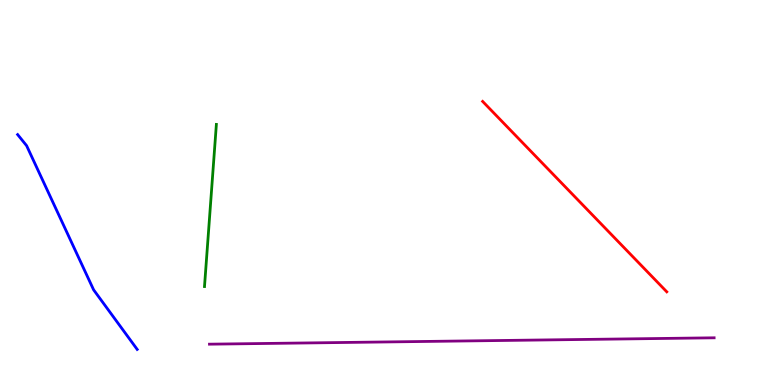[{'lines': ['blue', 'red'], 'intersections': []}, {'lines': ['green', 'red'], 'intersections': []}, {'lines': ['purple', 'red'], 'intersections': []}, {'lines': ['blue', 'green'], 'intersections': []}, {'lines': ['blue', 'purple'], 'intersections': []}, {'lines': ['green', 'purple'], 'intersections': []}]